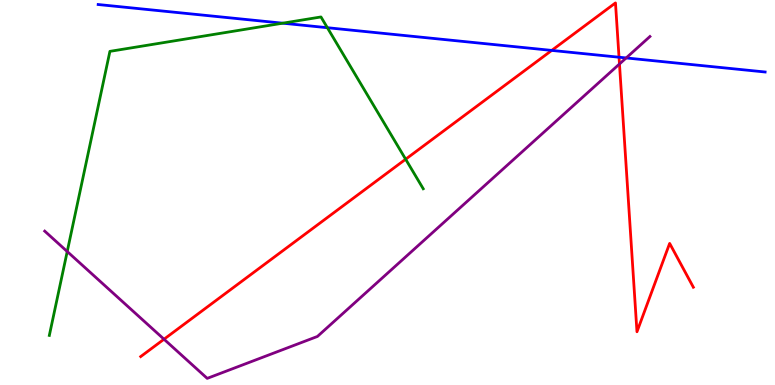[{'lines': ['blue', 'red'], 'intersections': [{'x': 7.12, 'y': 8.69}, {'x': 7.99, 'y': 8.51}]}, {'lines': ['green', 'red'], 'intersections': [{'x': 5.23, 'y': 5.86}]}, {'lines': ['purple', 'red'], 'intersections': [{'x': 2.12, 'y': 1.19}, {'x': 7.99, 'y': 8.34}]}, {'lines': ['blue', 'green'], 'intersections': [{'x': 3.65, 'y': 9.4}, {'x': 4.22, 'y': 9.28}]}, {'lines': ['blue', 'purple'], 'intersections': [{'x': 8.08, 'y': 8.5}]}, {'lines': ['green', 'purple'], 'intersections': [{'x': 0.867, 'y': 3.47}]}]